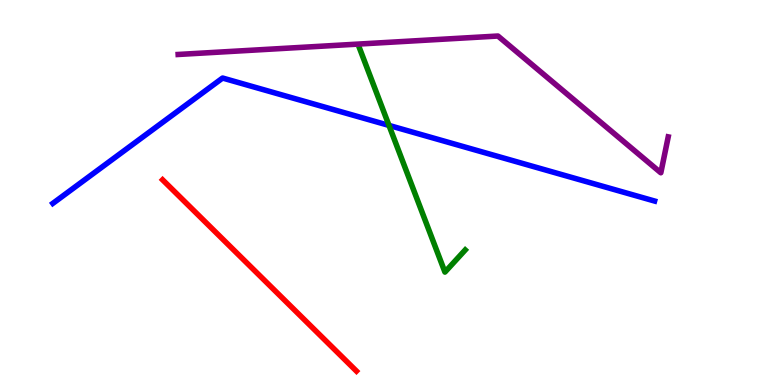[{'lines': ['blue', 'red'], 'intersections': []}, {'lines': ['green', 'red'], 'intersections': []}, {'lines': ['purple', 'red'], 'intersections': []}, {'lines': ['blue', 'green'], 'intersections': [{'x': 5.02, 'y': 6.74}]}, {'lines': ['blue', 'purple'], 'intersections': []}, {'lines': ['green', 'purple'], 'intersections': []}]